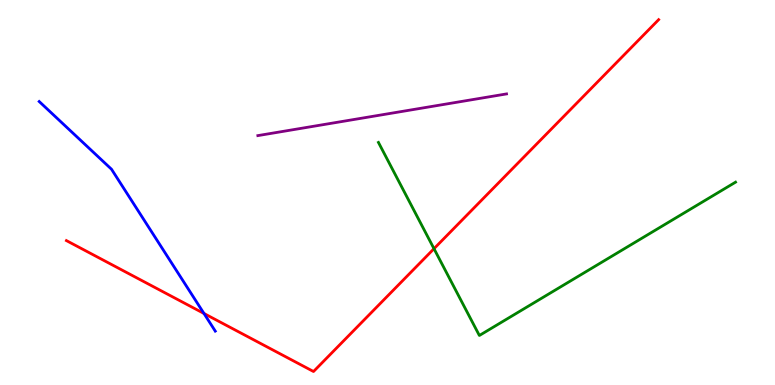[{'lines': ['blue', 'red'], 'intersections': [{'x': 2.63, 'y': 1.86}]}, {'lines': ['green', 'red'], 'intersections': [{'x': 5.6, 'y': 3.54}]}, {'lines': ['purple', 'red'], 'intersections': []}, {'lines': ['blue', 'green'], 'intersections': []}, {'lines': ['blue', 'purple'], 'intersections': []}, {'lines': ['green', 'purple'], 'intersections': []}]